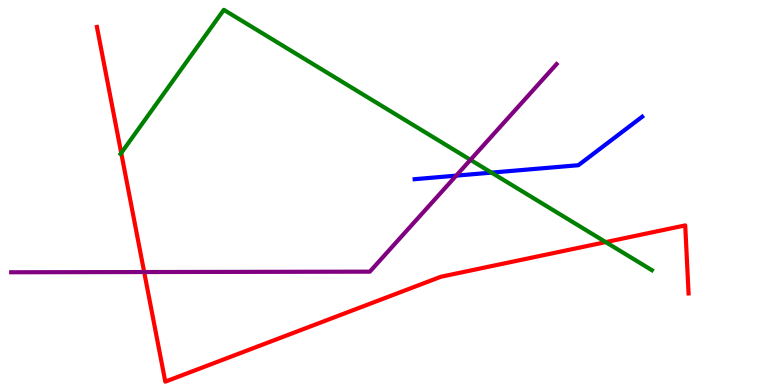[{'lines': ['blue', 'red'], 'intersections': []}, {'lines': ['green', 'red'], 'intersections': [{'x': 1.56, 'y': 6.03}, {'x': 7.82, 'y': 3.71}]}, {'lines': ['purple', 'red'], 'intersections': [{'x': 1.86, 'y': 2.93}]}, {'lines': ['blue', 'green'], 'intersections': [{'x': 6.34, 'y': 5.52}]}, {'lines': ['blue', 'purple'], 'intersections': [{'x': 5.89, 'y': 5.44}]}, {'lines': ['green', 'purple'], 'intersections': [{'x': 6.07, 'y': 5.85}]}]